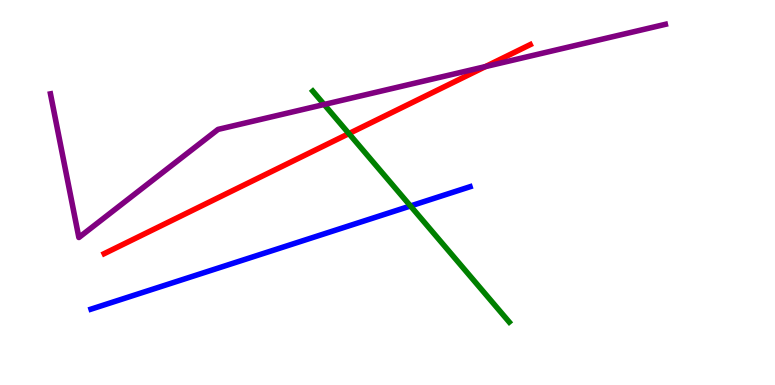[{'lines': ['blue', 'red'], 'intersections': []}, {'lines': ['green', 'red'], 'intersections': [{'x': 4.5, 'y': 6.53}]}, {'lines': ['purple', 'red'], 'intersections': [{'x': 6.26, 'y': 8.27}]}, {'lines': ['blue', 'green'], 'intersections': [{'x': 5.3, 'y': 4.65}]}, {'lines': ['blue', 'purple'], 'intersections': []}, {'lines': ['green', 'purple'], 'intersections': [{'x': 4.18, 'y': 7.29}]}]